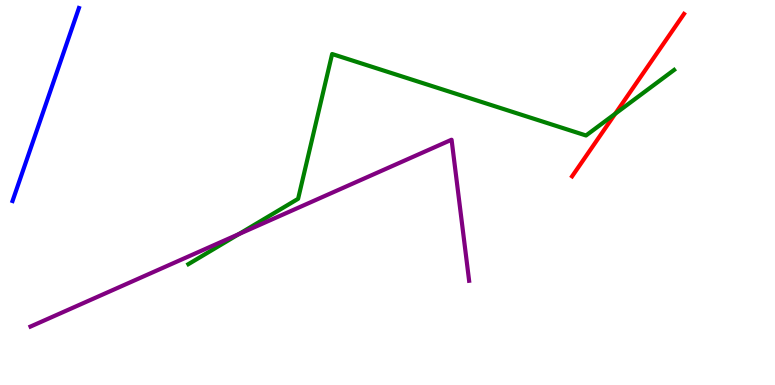[{'lines': ['blue', 'red'], 'intersections': []}, {'lines': ['green', 'red'], 'intersections': [{'x': 7.94, 'y': 7.05}]}, {'lines': ['purple', 'red'], 'intersections': []}, {'lines': ['blue', 'green'], 'intersections': []}, {'lines': ['blue', 'purple'], 'intersections': []}, {'lines': ['green', 'purple'], 'intersections': [{'x': 3.08, 'y': 3.92}]}]